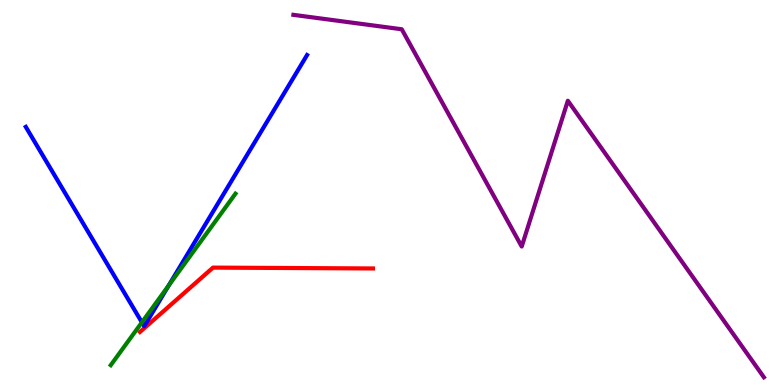[{'lines': ['blue', 'red'], 'intersections': []}, {'lines': ['green', 'red'], 'intersections': []}, {'lines': ['purple', 'red'], 'intersections': []}, {'lines': ['blue', 'green'], 'intersections': [{'x': 1.83, 'y': 1.63}, {'x': 2.18, 'y': 2.58}]}, {'lines': ['blue', 'purple'], 'intersections': []}, {'lines': ['green', 'purple'], 'intersections': []}]